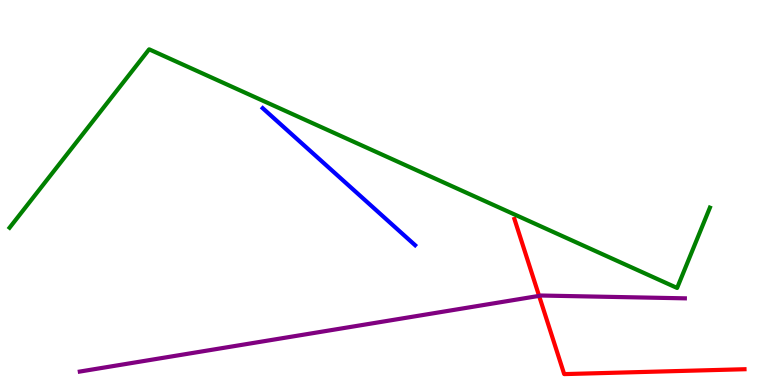[{'lines': ['blue', 'red'], 'intersections': []}, {'lines': ['green', 'red'], 'intersections': []}, {'lines': ['purple', 'red'], 'intersections': [{'x': 6.96, 'y': 2.32}]}, {'lines': ['blue', 'green'], 'intersections': []}, {'lines': ['blue', 'purple'], 'intersections': []}, {'lines': ['green', 'purple'], 'intersections': []}]